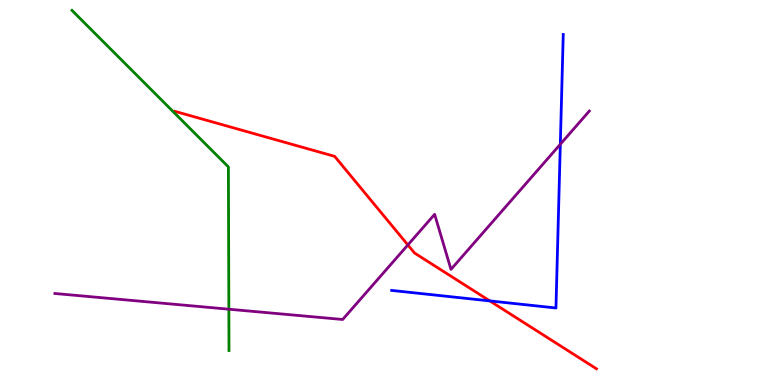[{'lines': ['blue', 'red'], 'intersections': [{'x': 6.32, 'y': 2.18}]}, {'lines': ['green', 'red'], 'intersections': []}, {'lines': ['purple', 'red'], 'intersections': [{'x': 5.26, 'y': 3.64}]}, {'lines': ['blue', 'green'], 'intersections': []}, {'lines': ['blue', 'purple'], 'intersections': [{'x': 7.23, 'y': 6.25}]}, {'lines': ['green', 'purple'], 'intersections': [{'x': 2.95, 'y': 1.97}]}]